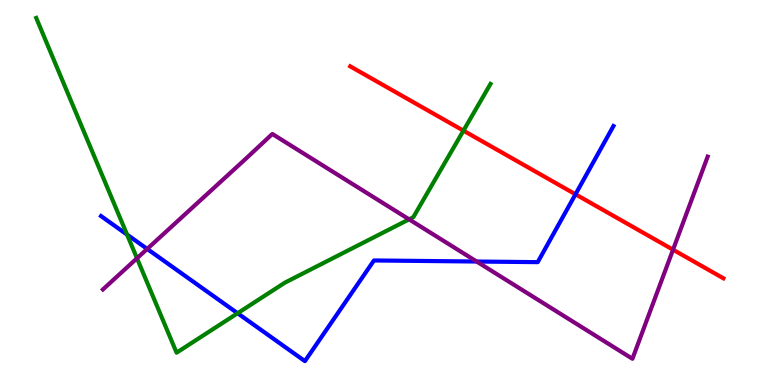[{'lines': ['blue', 'red'], 'intersections': [{'x': 7.43, 'y': 4.95}]}, {'lines': ['green', 'red'], 'intersections': [{'x': 5.98, 'y': 6.61}]}, {'lines': ['purple', 'red'], 'intersections': [{'x': 8.68, 'y': 3.51}]}, {'lines': ['blue', 'green'], 'intersections': [{'x': 1.64, 'y': 3.91}, {'x': 3.07, 'y': 1.86}]}, {'lines': ['blue', 'purple'], 'intersections': [{'x': 1.9, 'y': 3.53}, {'x': 6.15, 'y': 3.21}]}, {'lines': ['green', 'purple'], 'intersections': [{'x': 1.77, 'y': 3.29}, {'x': 5.28, 'y': 4.3}]}]